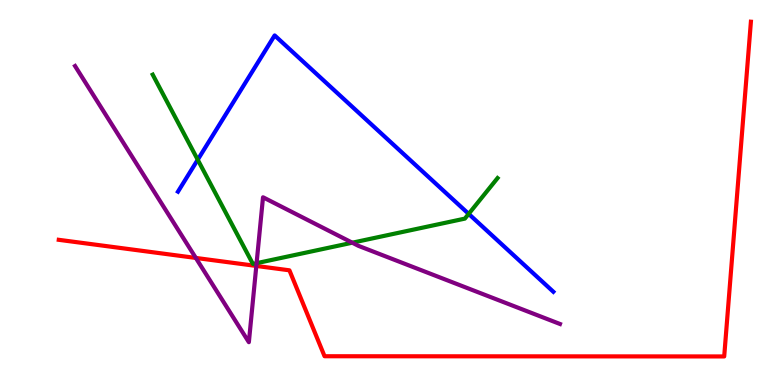[{'lines': ['blue', 'red'], 'intersections': []}, {'lines': ['green', 'red'], 'intersections': []}, {'lines': ['purple', 'red'], 'intersections': [{'x': 2.53, 'y': 3.3}, {'x': 3.31, 'y': 3.09}]}, {'lines': ['blue', 'green'], 'intersections': [{'x': 2.55, 'y': 5.85}, {'x': 6.05, 'y': 4.44}]}, {'lines': ['blue', 'purple'], 'intersections': []}, {'lines': ['green', 'purple'], 'intersections': [{'x': 3.31, 'y': 3.16}, {'x': 4.55, 'y': 3.7}]}]